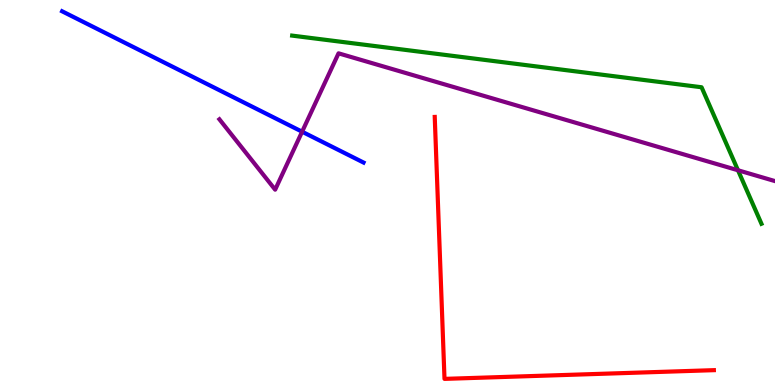[{'lines': ['blue', 'red'], 'intersections': []}, {'lines': ['green', 'red'], 'intersections': []}, {'lines': ['purple', 'red'], 'intersections': []}, {'lines': ['blue', 'green'], 'intersections': []}, {'lines': ['blue', 'purple'], 'intersections': [{'x': 3.9, 'y': 6.58}]}, {'lines': ['green', 'purple'], 'intersections': [{'x': 9.52, 'y': 5.58}]}]